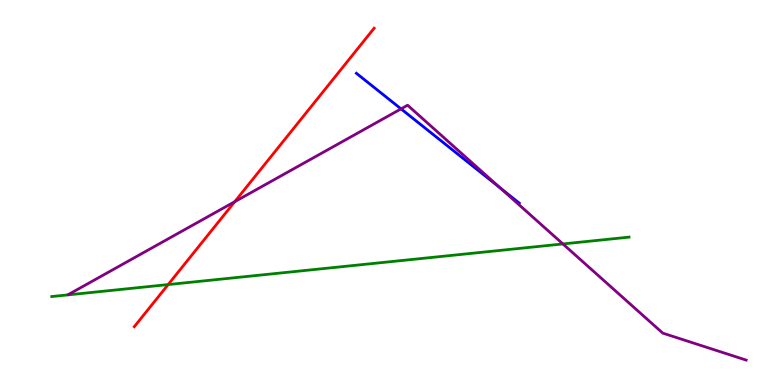[{'lines': ['blue', 'red'], 'intersections': []}, {'lines': ['green', 'red'], 'intersections': [{'x': 2.17, 'y': 2.61}]}, {'lines': ['purple', 'red'], 'intersections': [{'x': 3.03, 'y': 4.76}]}, {'lines': ['blue', 'green'], 'intersections': []}, {'lines': ['blue', 'purple'], 'intersections': [{'x': 5.17, 'y': 7.17}, {'x': 6.45, 'y': 5.12}]}, {'lines': ['green', 'purple'], 'intersections': [{'x': 7.26, 'y': 3.66}]}]